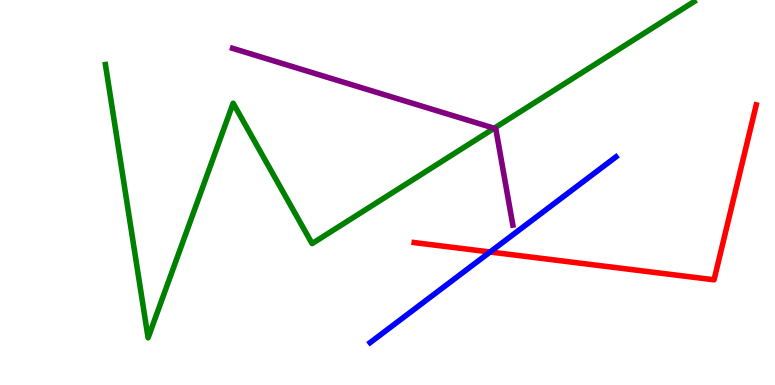[{'lines': ['blue', 'red'], 'intersections': [{'x': 6.32, 'y': 3.45}]}, {'lines': ['green', 'red'], 'intersections': []}, {'lines': ['purple', 'red'], 'intersections': []}, {'lines': ['blue', 'green'], 'intersections': []}, {'lines': ['blue', 'purple'], 'intersections': []}, {'lines': ['green', 'purple'], 'intersections': [{'x': 6.38, 'y': 6.67}]}]